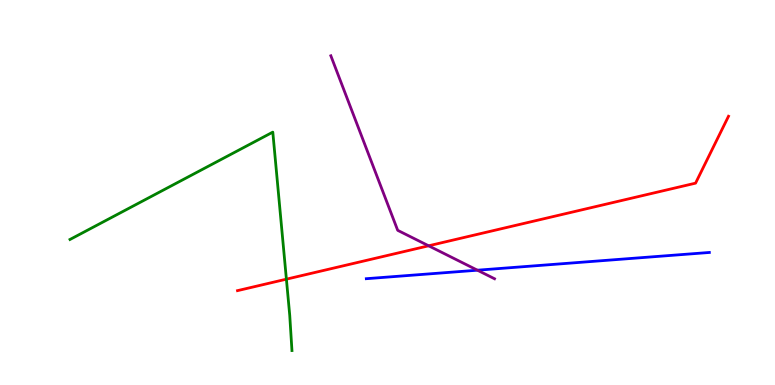[{'lines': ['blue', 'red'], 'intersections': []}, {'lines': ['green', 'red'], 'intersections': [{'x': 3.7, 'y': 2.75}]}, {'lines': ['purple', 'red'], 'intersections': [{'x': 5.53, 'y': 3.62}]}, {'lines': ['blue', 'green'], 'intersections': []}, {'lines': ['blue', 'purple'], 'intersections': [{'x': 6.16, 'y': 2.98}]}, {'lines': ['green', 'purple'], 'intersections': []}]